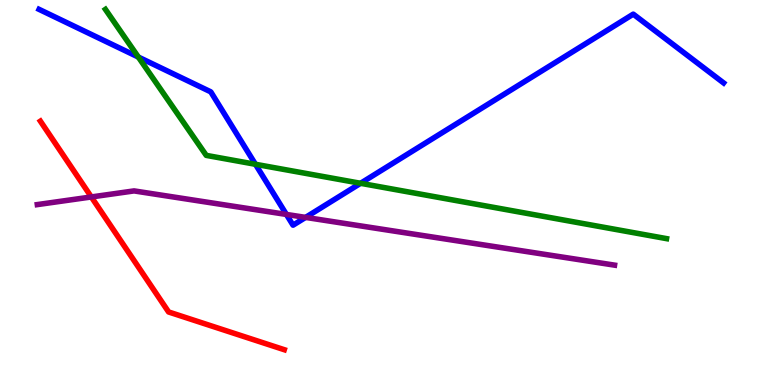[{'lines': ['blue', 'red'], 'intersections': []}, {'lines': ['green', 'red'], 'intersections': []}, {'lines': ['purple', 'red'], 'intersections': [{'x': 1.18, 'y': 4.88}]}, {'lines': ['blue', 'green'], 'intersections': [{'x': 1.78, 'y': 8.52}, {'x': 3.3, 'y': 5.73}, {'x': 4.65, 'y': 5.24}]}, {'lines': ['blue', 'purple'], 'intersections': [{'x': 3.7, 'y': 4.43}, {'x': 3.94, 'y': 4.35}]}, {'lines': ['green', 'purple'], 'intersections': []}]